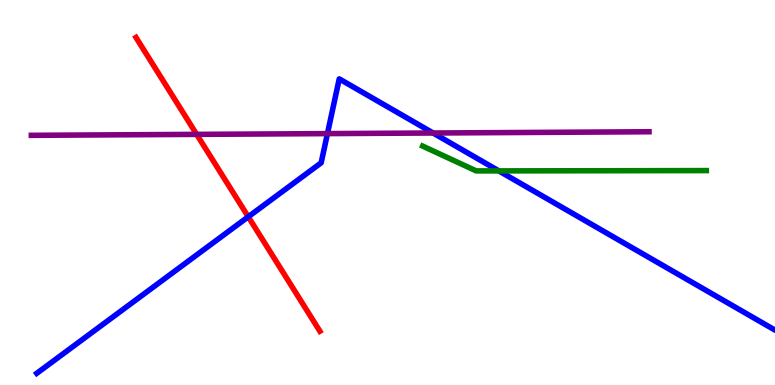[{'lines': ['blue', 'red'], 'intersections': [{'x': 3.2, 'y': 4.37}]}, {'lines': ['green', 'red'], 'intersections': []}, {'lines': ['purple', 'red'], 'intersections': [{'x': 2.54, 'y': 6.51}]}, {'lines': ['blue', 'green'], 'intersections': [{'x': 6.44, 'y': 5.56}]}, {'lines': ['blue', 'purple'], 'intersections': [{'x': 4.23, 'y': 6.53}, {'x': 5.59, 'y': 6.55}]}, {'lines': ['green', 'purple'], 'intersections': []}]